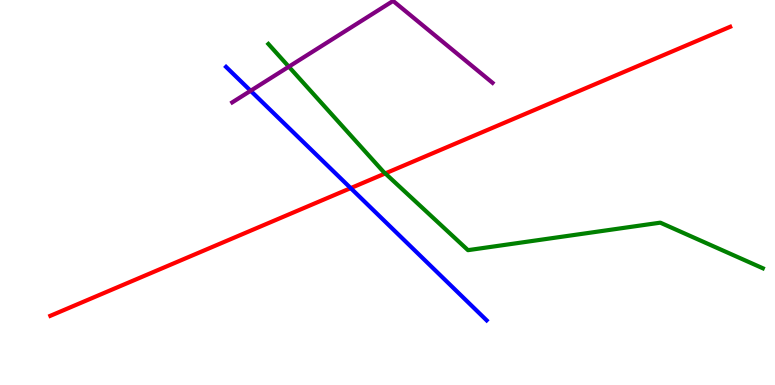[{'lines': ['blue', 'red'], 'intersections': [{'x': 4.53, 'y': 5.11}]}, {'lines': ['green', 'red'], 'intersections': [{'x': 4.97, 'y': 5.5}]}, {'lines': ['purple', 'red'], 'intersections': []}, {'lines': ['blue', 'green'], 'intersections': []}, {'lines': ['blue', 'purple'], 'intersections': [{'x': 3.23, 'y': 7.64}]}, {'lines': ['green', 'purple'], 'intersections': [{'x': 3.73, 'y': 8.27}]}]